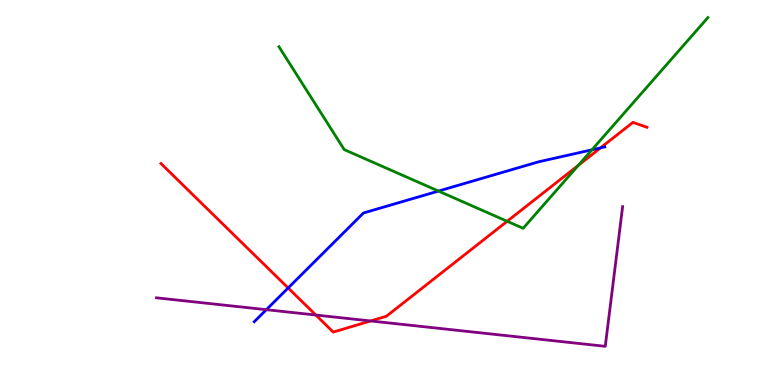[{'lines': ['blue', 'red'], 'intersections': [{'x': 3.72, 'y': 2.52}, {'x': 7.75, 'y': 6.16}]}, {'lines': ['green', 'red'], 'intersections': [{'x': 6.54, 'y': 4.25}, {'x': 7.46, 'y': 5.71}]}, {'lines': ['purple', 'red'], 'intersections': [{'x': 4.08, 'y': 1.82}, {'x': 4.78, 'y': 1.66}]}, {'lines': ['blue', 'green'], 'intersections': [{'x': 5.66, 'y': 5.04}, {'x': 7.64, 'y': 6.11}]}, {'lines': ['blue', 'purple'], 'intersections': [{'x': 3.44, 'y': 1.96}]}, {'lines': ['green', 'purple'], 'intersections': []}]